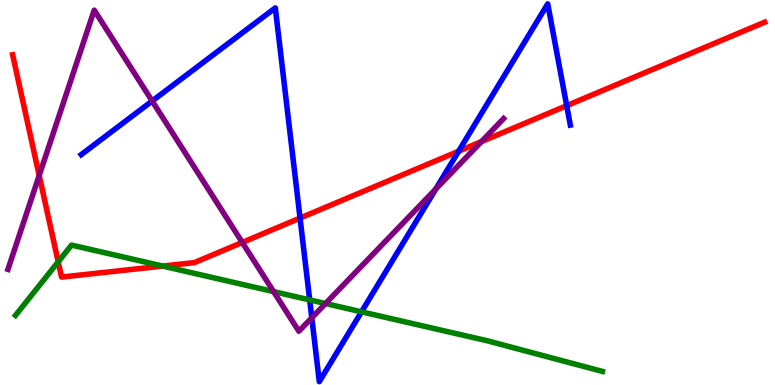[{'lines': ['blue', 'red'], 'intersections': [{'x': 3.87, 'y': 4.34}, {'x': 5.92, 'y': 6.07}, {'x': 7.31, 'y': 7.26}]}, {'lines': ['green', 'red'], 'intersections': [{'x': 0.751, 'y': 3.2}, {'x': 2.1, 'y': 3.09}]}, {'lines': ['purple', 'red'], 'intersections': [{'x': 0.506, 'y': 5.44}, {'x': 3.13, 'y': 3.7}, {'x': 6.21, 'y': 6.32}]}, {'lines': ['blue', 'green'], 'intersections': [{'x': 4.0, 'y': 2.21}, {'x': 4.66, 'y': 1.9}]}, {'lines': ['blue', 'purple'], 'intersections': [{'x': 1.96, 'y': 7.38}, {'x': 4.02, 'y': 1.75}, {'x': 5.62, 'y': 5.09}]}, {'lines': ['green', 'purple'], 'intersections': [{'x': 3.53, 'y': 2.43}, {'x': 4.2, 'y': 2.12}]}]